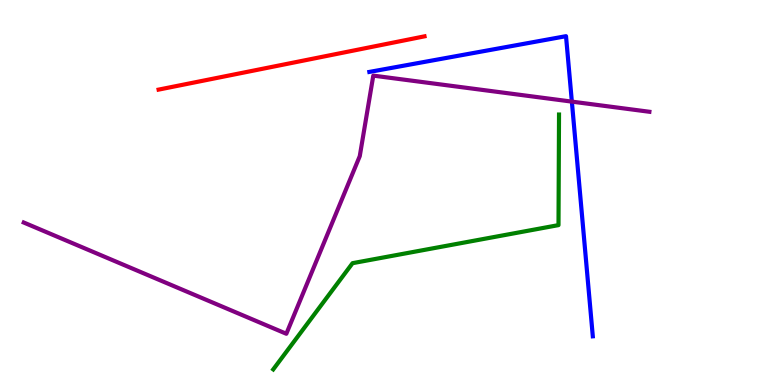[{'lines': ['blue', 'red'], 'intersections': []}, {'lines': ['green', 'red'], 'intersections': []}, {'lines': ['purple', 'red'], 'intersections': []}, {'lines': ['blue', 'green'], 'intersections': []}, {'lines': ['blue', 'purple'], 'intersections': [{'x': 7.38, 'y': 7.36}]}, {'lines': ['green', 'purple'], 'intersections': []}]